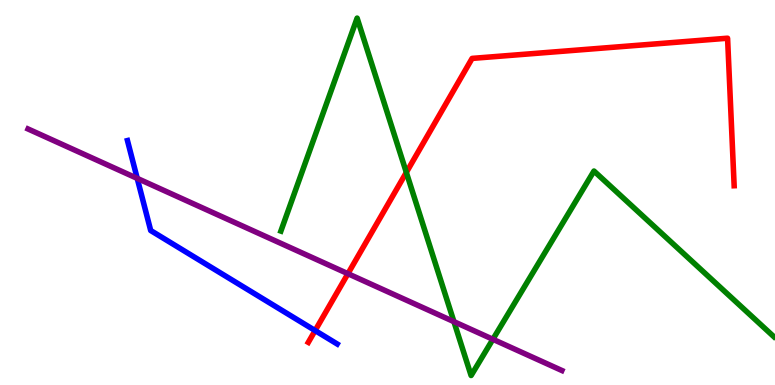[{'lines': ['blue', 'red'], 'intersections': [{'x': 4.07, 'y': 1.41}]}, {'lines': ['green', 'red'], 'intersections': [{'x': 5.24, 'y': 5.52}]}, {'lines': ['purple', 'red'], 'intersections': [{'x': 4.49, 'y': 2.89}]}, {'lines': ['blue', 'green'], 'intersections': []}, {'lines': ['blue', 'purple'], 'intersections': [{'x': 1.77, 'y': 5.37}]}, {'lines': ['green', 'purple'], 'intersections': [{'x': 5.86, 'y': 1.65}, {'x': 6.36, 'y': 1.19}]}]